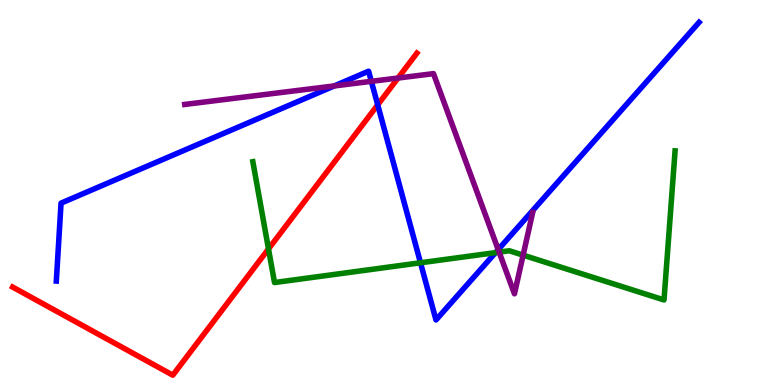[{'lines': ['blue', 'red'], 'intersections': [{'x': 4.87, 'y': 7.28}]}, {'lines': ['green', 'red'], 'intersections': [{'x': 3.46, 'y': 3.53}]}, {'lines': ['purple', 'red'], 'intersections': [{'x': 5.14, 'y': 7.97}]}, {'lines': ['blue', 'green'], 'intersections': [{'x': 5.43, 'y': 3.17}, {'x': 6.39, 'y': 3.44}]}, {'lines': ['blue', 'purple'], 'intersections': [{'x': 4.31, 'y': 7.77}, {'x': 4.79, 'y': 7.89}, {'x': 6.43, 'y': 3.52}]}, {'lines': ['green', 'purple'], 'intersections': [{'x': 6.44, 'y': 3.45}, {'x': 6.75, 'y': 3.37}]}]